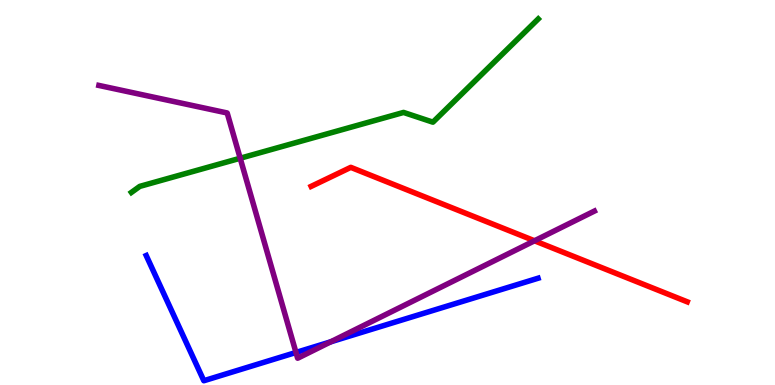[{'lines': ['blue', 'red'], 'intersections': []}, {'lines': ['green', 'red'], 'intersections': []}, {'lines': ['purple', 'red'], 'intersections': [{'x': 6.9, 'y': 3.75}]}, {'lines': ['blue', 'green'], 'intersections': []}, {'lines': ['blue', 'purple'], 'intersections': [{'x': 3.82, 'y': 0.845}, {'x': 4.27, 'y': 1.12}]}, {'lines': ['green', 'purple'], 'intersections': [{'x': 3.1, 'y': 5.89}]}]